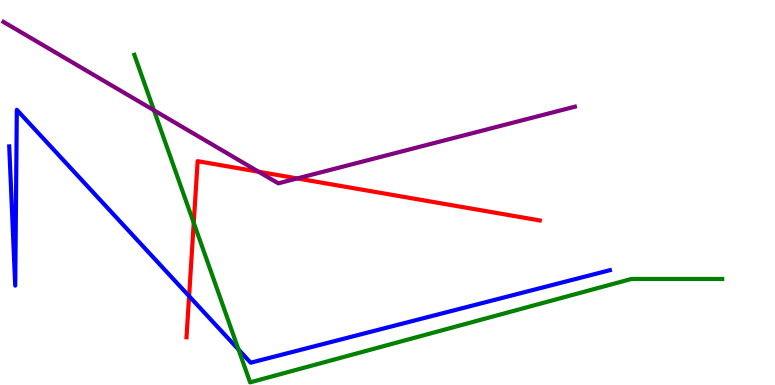[{'lines': ['blue', 'red'], 'intersections': [{'x': 2.44, 'y': 2.31}]}, {'lines': ['green', 'red'], 'intersections': [{'x': 2.5, 'y': 4.21}]}, {'lines': ['purple', 'red'], 'intersections': [{'x': 3.34, 'y': 5.54}, {'x': 3.84, 'y': 5.37}]}, {'lines': ['blue', 'green'], 'intersections': [{'x': 3.08, 'y': 0.92}]}, {'lines': ['blue', 'purple'], 'intersections': []}, {'lines': ['green', 'purple'], 'intersections': [{'x': 1.99, 'y': 7.14}]}]